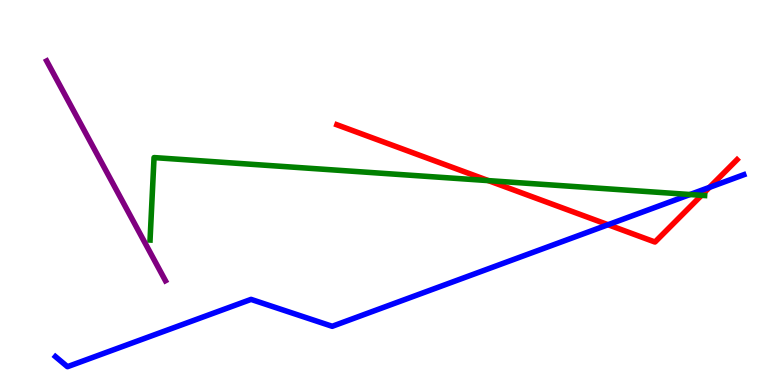[{'lines': ['blue', 'red'], 'intersections': [{'x': 7.85, 'y': 4.16}, {'x': 9.15, 'y': 5.13}]}, {'lines': ['green', 'red'], 'intersections': [{'x': 6.3, 'y': 5.31}, {'x': 9.05, 'y': 4.93}]}, {'lines': ['purple', 'red'], 'intersections': []}, {'lines': ['blue', 'green'], 'intersections': [{'x': 8.9, 'y': 4.95}]}, {'lines': ['blue', 'purple'], 'intersections': []}, {'lines': ['green', 'purple'], 'intersections': []}]